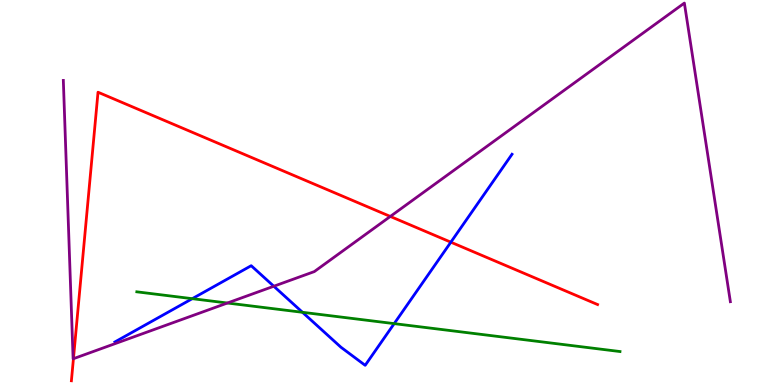[{'lines': ['blue', 'red'], 'intersections': [{'x': 5.82, 'y': 3.71}]}, {'lines': ['green', 'red'], 'intersections': []}, {'lines': ['purple', 'red'], 'intersections': [{'x': 0.948, 'y': 0.683}, {'x': 5.04, 'y': 4.38}]}, {'lines': ['blue', 'green'], 'intersections': [{'x': 2.48, 'y': 2.24}, {'x': 3.9, 'y': 1.89}, {'x': 5.09, 'y': 1.59}]}, {'lines': ['blue', 'purple'], 'intersections': [{'x': 3.53, 'y': 2.57}]}, {'lines': ['green', 'purple'], 'intersections': [{'x': 2.93, 'y': 2.13}]}]